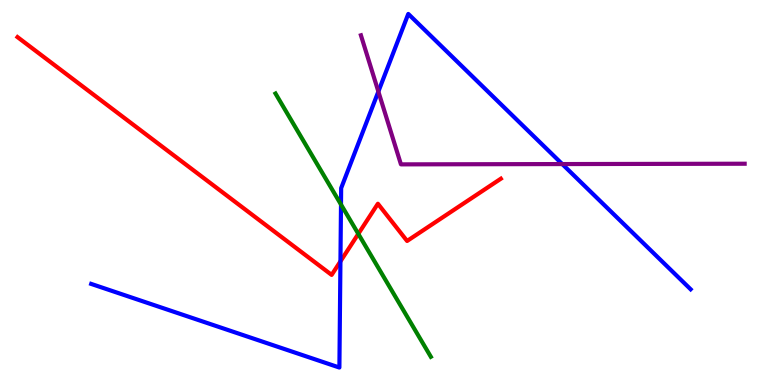[{'lines': ['blue', 'red'], 'intersections': [{'x': 4.39, 'y': 3.21}]}, {'lines': ['green', 'red'], 'intersections': [{'x': 4.62, 'y': 3.93}]}, {'lines': ['purple', 'red'], 'intersections': []}, {'lines': ['blue', 'green'], 'intersections': [{'x': 4.4, 'y': 4.69}]}, {'lines': ['blue', 'purple'], 'intersections': [{'x': 4.88, 'y': 7.62}, {'x': 7.25, 'y': 5.74}]}, {'lines': ['green', 'purple'], 'intersections': []}]